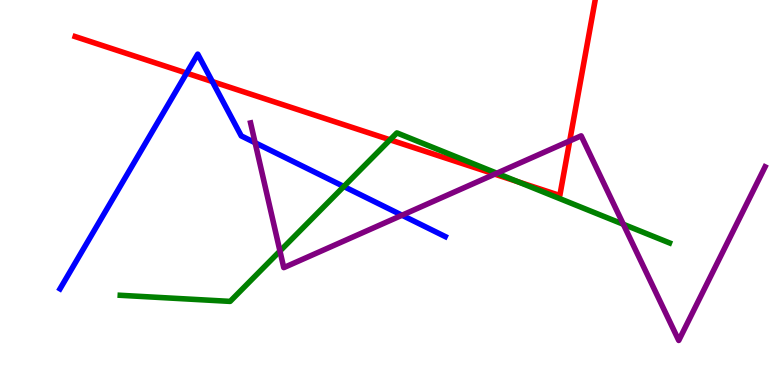[{'lines': ['blue', 'red'], 'intersections': [{'x': 2.41, 'y': 8.1}, {'x': 2.74, 'y': 7.88}]}, {'lines': ['green', 'red'], 'intersections': [{'x': 5.03, 'y': 6.37}, {'x': 6.68, 'y': 5.28}]}, {'lines': ['purple', 'red'], 'intersections': [{'x': 6.38, 'y': 5.48}, {'x': 7.35, 'y': 6.34}]}, {'lines': ['blue', 'green'], 'intersections': [{'x': 4.44, 'y': 5.16}]}, {'lines': ['blue', 'purple'], 'intersections': [{'x': 3.29, 'y': 6.29}, {'x': 5.19, 'y': 4.41}]}, {'lines': ['green', 'purple'], 'intersections': [{'x': 3.61, 'y': 3.48}, {'x': 6.41, 'y': 5.5}, {'x': 8.04, 'y': 4.17}]}]